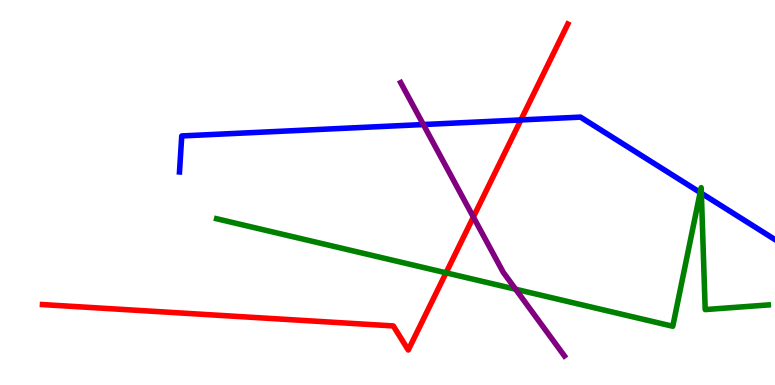[{'lines': ['blue', 'red'], 'intersections': [{'x': 6.72, 'y': 6.88}]}, {'lines': ['green', 'red'], 'intersections': [{'x': 5.76, 'y': 2.91}]}, {'lines': ['purple', 'red'], 'intersections': [{'x': 6.11, 'y': 4.36}]}, {'lines': ['blue', 'green'], 'intersections': [{'x': 9.03, 'y': 5.0}, {'x': 9.05, 'y': 4.98}]}, {'lines': ['blue', 'purple'], 'intersections': [{'x': 5.46, 'y': 6.77}]}, {'lines': ['green', 'purple'], 'intersections': [{'x': 6.65, 'y': 2.49}]}]